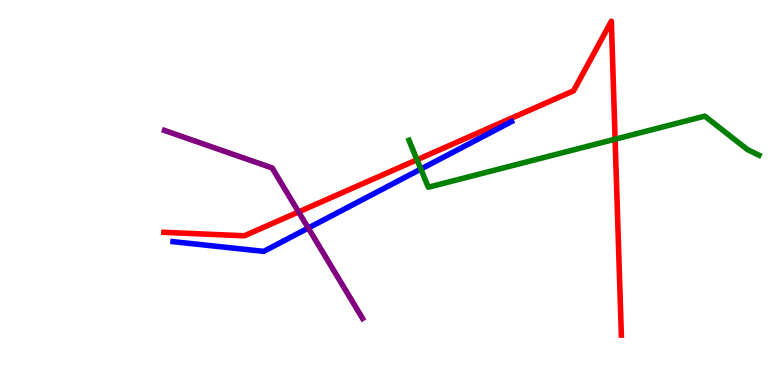[{'lines': ['blue', 'red'], 'intersections': []}, {'lines': ['green', 'red'], 'intersections': [{'x': 5.38, 'y': 5.85}, {'x': 7.94, 'y': 6.38}]}, {'lines': ['purple', 'red'], 'intersections': [{'x': 3.85, 'y': 4.5}]}, {'lines': ['blue', 'green'], 'intersections': [{'x': 5.43, 'y': 5.61}]}, {'lines': ['blue', 'purple'], 'intersections': [{'x': 3.98, 'y': 4.08}]}, {'lines': ['green', 'purple'], 'intersections': []}]